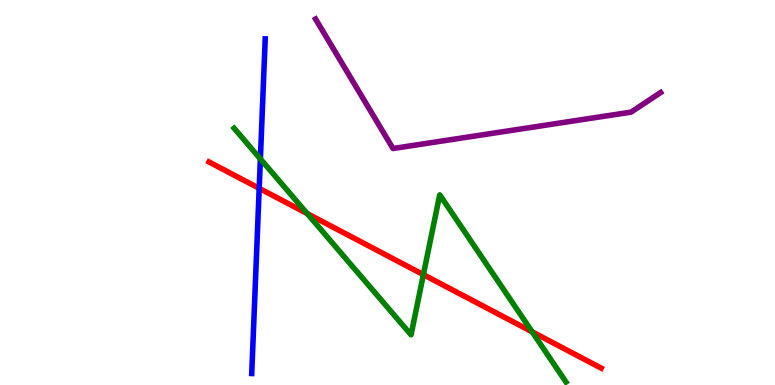[{'lines': ['blue', 'red'], 'intersections': [{'x': 3.34, 'y': 5.11}]}, {'lines': ['green', 'red'], 'intersections': [{'x': 3.96, 'y': 4.45}, {'x': 5.46, 'y': 2.87}, {'x': 6.87, 'y': 1.38}]}, {'lines': ['purple', 'red'], 'intersections': []}, {'lines': ['blue', 'green'], 'intersections': [{'x': 3.36, 'y': 5.87}]}, {'lines': ['blue', 'purple'], 'intersections': []}, {'lines': ['green', 'purple'], 'intersections': []}]